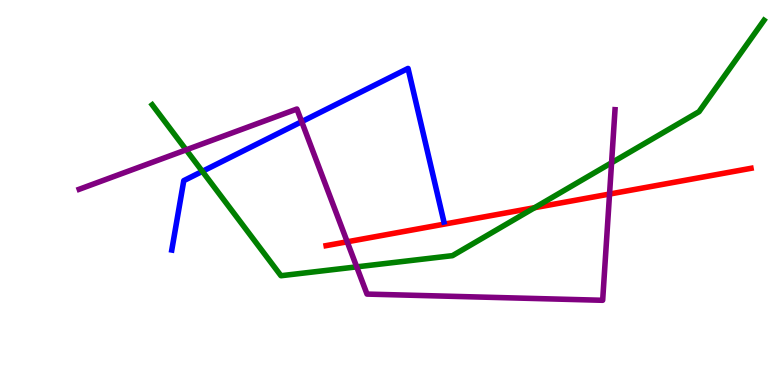[{'lines': ['blue', 'red'], 'intersections': []}, {'lines': ['green', 'red'], 'intersections': [{'x': 6.9, 'y': 4.61}]}, {'lines': ['purple', 'red'], 'intersections': [{'x': 4.48, 'y': 3.72}, {'x': 7.87, 'y': 4.96}]}, {'lines': ['blue', 'green'], 'intersections': [{'x': 2.61, 'y': 5.55}]}, {'lines': ['blue', 'purple'], 'intersections': [{'x': 3.89, 'y': 6.84}]}, {'lines': ['green', 'purple'], 'intersections': [{'x': 2.4, 'y': 6.11}, {'x': 4.6, 'y': 3.07}, {'x': 7.89, 'y': 5.77}]}]